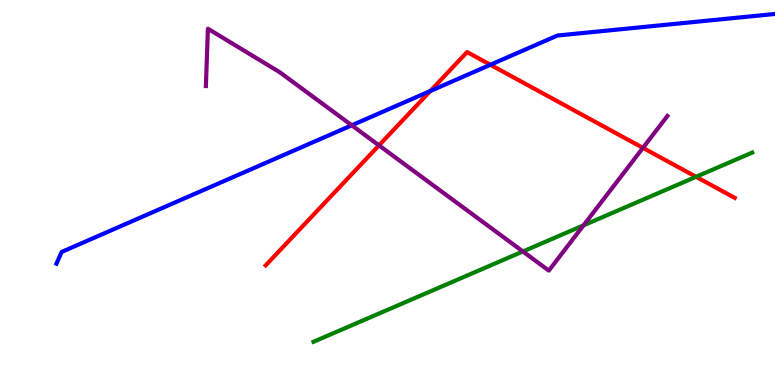[{'lines': ['blue', 'red'], 'intersections': [{'x': 5.55, 'y': 7.64}, {'x': 6.33, 'y': 8.32}]}, {'lines': ['green', 'red'], 'intersections': [{'x': 8.98, 'y': 5.41}]}, {'lines': ['purple', 'red'], 'intersections': [{'x': 4.89, 'y': 6.22}, {'x': 8.3, 'y': 6.16}]}, {'lines': ['blue', 'green'], 'intersections': []}, {'lines': ['blue', 'purple'], 'intersections': [{'x': 4.54, 'y': 6.75}]}, {'lines': ['green', 'purple'], 'intersections': [{'x': 6.75, 'y': 3.47}, {'x': 7.53, 'y': 4.15}]}]